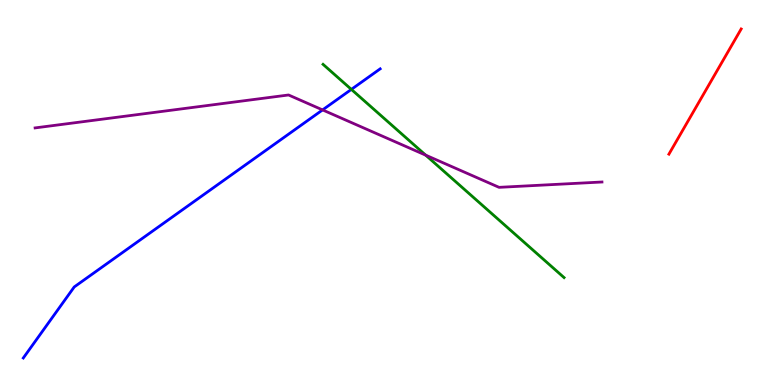[{'lines': ['blue', 'red'], 'intersections': []}, {'lines': ['green', 'red'], 'intersections': []}, {'lines': ['purple', 'red'], 'intersections': []}, {'lines': ['blue', 'green'], 'intersections': [{'x': 4.53, 'y': 7.68}]}, {'lines': ['blue', 'purple'], 'intersections': [{'x': 4.16, 'y': 7.15}]}, {'lines': ['green', 'purple'], 'intersections': [{'x': 5.49, 'y': 5.97}]}]